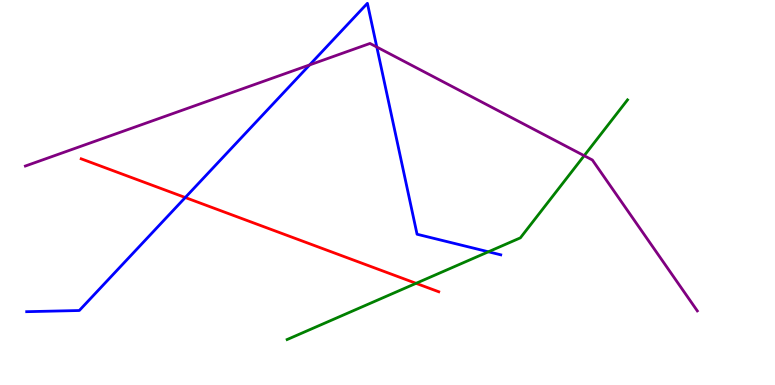[{'lines': ['blue', 'red'], 'intersections': [{'x': 2.39, 'y': 4.87}]}, {'lines': ['green', 'red'], 'intersections': [{'x': 5.37, 'y': 2.64}]}, {'lines': ['purple', 'red'], 'intersections': []}, {'lines': ['blue', 'green'], 'intersections': [{'x': 6.3, 'y': 3.46}]}, {'lines': ['blue', 'purple'], 'intersections': [{'x': 4.0, 'y': 8.31}, {'x': 4.86, 'y': 8.78}]}, {'lines': ['green', 'purple'], 'intersections': [{'x': 7.54, 'y': 5.96}]}]